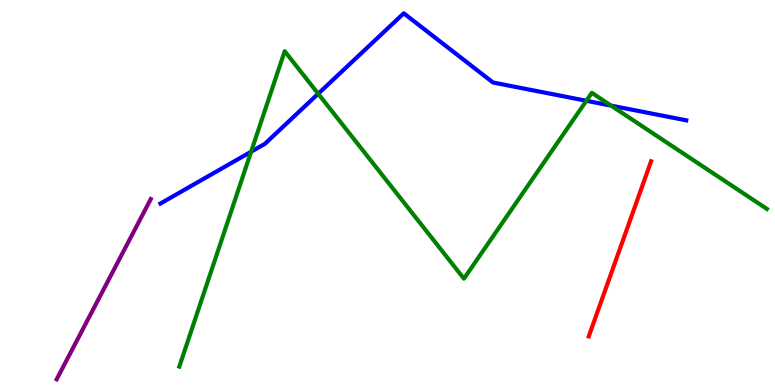[{'lines': ['blue', 'red'], 'intersections': []}, {'lines': ['green', 'red'], 'intersections': []}, {'lines': ['purple', 'red'], 'intersections': []}, {'lines': ['blue', 'green'], 'intersections': [{'x': 3.24, 'y': 6.06}, {'x': 4.11, 'y': 7.57}, {'x': 7.57, 'y': 7.38}, {'x': 7.89, 'y': 7.26}]}, {'lines': ['blue', 'purple'], 'intersections': []}, {'lines': ['green', 'purple'], 'intersections': []}]